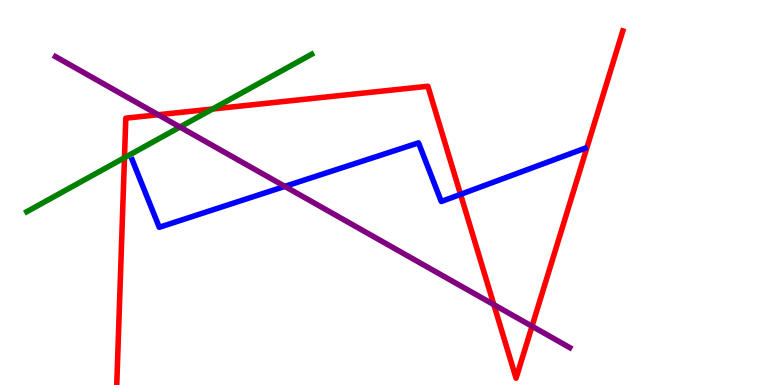[{'lines': ['blue', 'red'], 'intersections': [{'x': 5.94, 'y': 4.95}]}, {'lines': ['green', 'red'], 'intersections': [{'x': 1.61, 'y': 5.9}, {'x': 2.74, 'y': 7.17}]}, {'lines': ['purple', 'red'], 'intersections': [{'x': 2.04, 'y': 7.02}, {'x': 6.37, 'y': 2.09}, {'x': 6.86, 'y': 1.53}]}, {'lines': ['blue', 'green'], 'intersections': []}, {'lines': ['blue', 'purple'], 'intersections': [{'x': 3.68, 'y': 5.16}]}, {'lines': ['green', 'purple'], 'intersections': [{'x': 2.32, 'y': 6.7}]}]